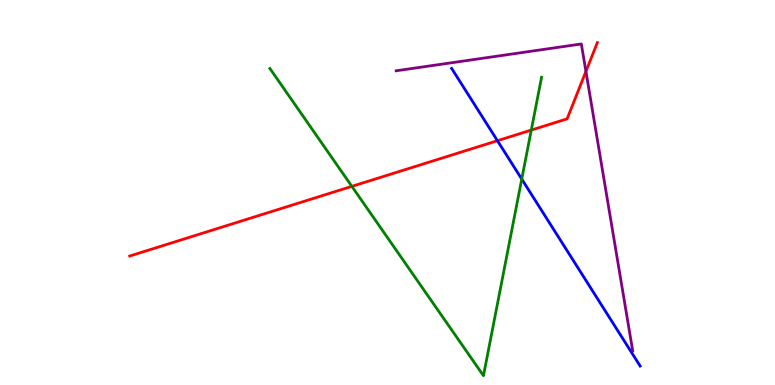[{'lines': ['blue', 'red'], 'intersections': [{'x': 6.42, 'y': 6.35}]}, {'lines': ['green', 'red'], 'intersections': [{'x': 4.54, 'y': 5.16}, {'x': 6.86, 'y': 6.62}]}, {'lines': ['purple', 'red'], 'intersections': [{'x': 7.56, 'y': 8.15}]}, {'lines': ['blue', 'green'], 'intersections': [{'x': 6.73, 'y': 5.35}]}, {'lines': ['blue', 'purple'], 'intersections': []}, {'lines': ['green', 'purple'], 'intersections': []}]